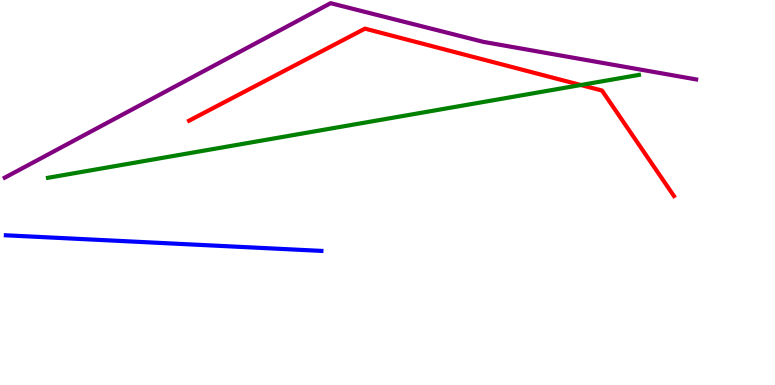[{'lines': ['blue', 'red'], 'intersections': []}, {'lines': ['green', 'red'], 'intersections': [{'x': 7.49, 'y': 7.79}]}, {'lines': ['purple', 'red'], 'intersections': []}, {'lines': ['blue', 'green'], 'intersections': []}, {'lines': ['blue', 'purple'], 'intersections': []}, {'lines': ['green', 'purple'], 'intersections': []}]